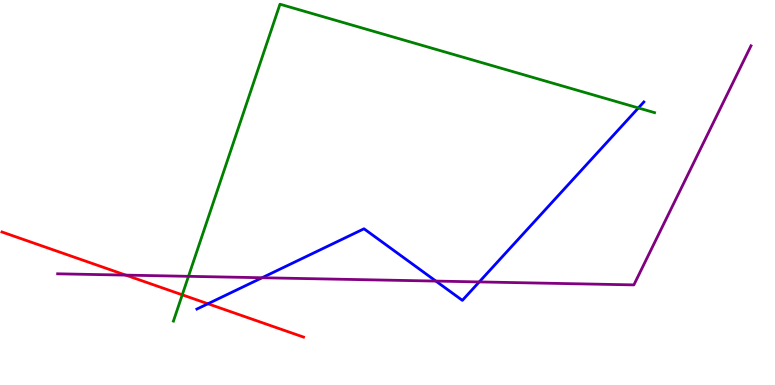[{'lines': ['blue', 'red'], 'intersections': [{'x': 2.68, 'y': 2.11}]}, {'lines': ['green', 'red'], 'intersections': [{'x': 2.35, 'y': 2.34}]}, {'lines': ['purple', 'red'], 'intersections': [{'x': 1.62, 'y': 2.85}]}, {'lines': ['blue', 'green'], 'intersections': [{'x': 8.24, 'y': 7.2}]}, {'lines': ['blue', 'purple'], 'intersections': [{'x': 3.38, 'y': 2.79}, {'x': 5.62, 'y': 2.7}, {'x': 6.18, 'y': 2.68}]}, {'lines': ['green', 'purple'], 'intersections': [{'x': 2.43, 'y': 2.82}]}]